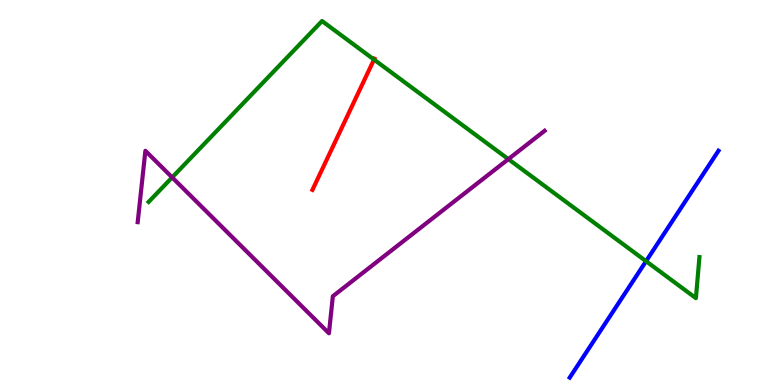[{'lines': ['blue', 'red'], 'intersections': []}, {'lines': ['green', 'red'], 'intersections': [{'x': 4.83, 'y': 8.45}]}, {'lines': ['purple', 'red'], 'intersections': []}, {'lines': ['blue', 'green'], 'intersections': [{'x': 8.34, 'y': 3.22}]}, {'lines': ['blue', 'purple'], 'intersections': []}, {'lines': ['green', 'purple'], 'intersections': [{'x': 2.22, 'y': 5.39}, {'x': 6.56, 'y': 5.87}]}]